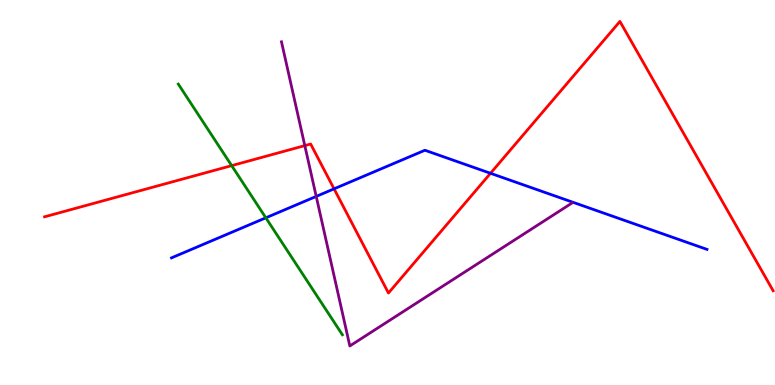[{'lines': ['blue', 'red'], 'intersections': [{'x': 4.31, 'y': 5.1}, {'x': 6.33, 'y': 5.5}]}, {'lines': ['green', 'red'], 'intersections': [{'x': 2.99, 'y': 5.7}]}, {'lines': ['purple', 'red'], 'intersections': [{'x': 3.93, 'y': 6.22}]}, {'lines': ['blue', 'green'], 'intersections': [{'x': 3.43, 'y': 4.34}]}, {'lines': ['blue', 'purple'], 'intersections': [{'x': 4.08, 'y': 4.9}]}, {'lines': ['green', 'purple'], 'intersections': []}]